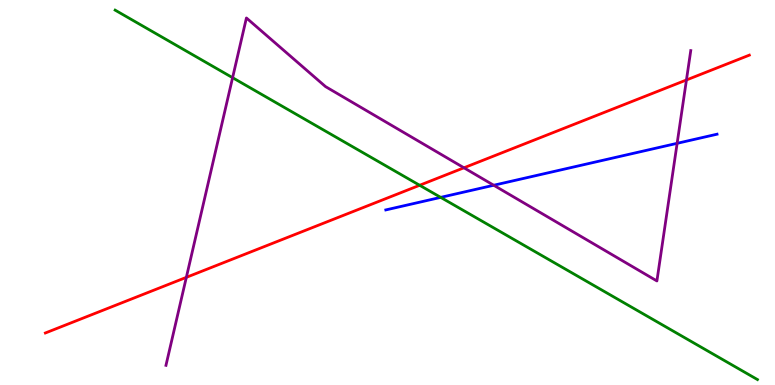[{'lines': ['blue', 'red'], 'intersections': []}, {'lines': ['green', 'red'], 'intersections': [{'x': 5.41, 'y': 5.19}]}, {'lines': ['purple', 'red'], 'intersections': [{'x': 2.4, 'y': 2.8}, {'x': 5.99, 'y': 5.64}, {'x': 8.86, 'y': 7.92}]}, {'lines': ['blue', 'green'], 'intersections': [{'x': 5.69, 'y': 4.87}]}, {'lines': ['blue', 'purple'], 'intersections': [{'x': 6.37, 'y': 5.19}, {'x': 8.74, 'y': 6.28}]}, {'lines': ['green', 'purple'], 'intersections': [{'x': 3.0, 'y': 7.98}]}]